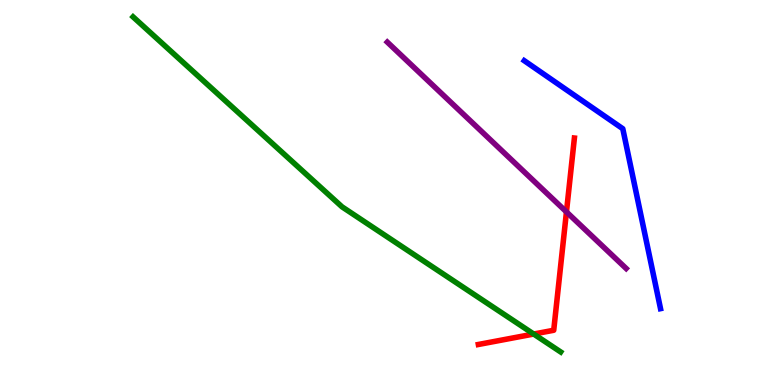[{'lines': ['blue', 'red'], 'intersections': []}, {'lines': ['green', 'red'], 'intersections': [{'x': 6.89, 'y': 1.32}]}, {'lines': ['purple', 'red'], 'intersections': [{'x': 7.31, 'y': 4.5}]}, {'lines': ['blue', 'green'], 'intersections': []}, {'lines': ['blue', 'purple'], 'intersections': []}, {'lines': ['green', 'purple'], 'intersections': []}]